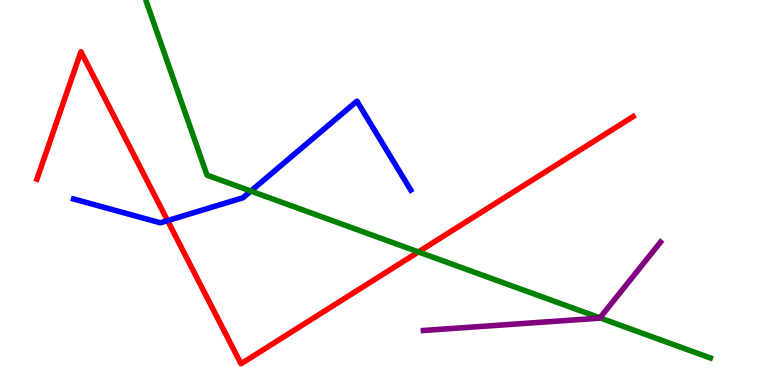[{'lines': ['blue', 'red'], 'intersections': [{'x': 2.16, 'y': 4.27}]}, {'lines': ['green', 'red'], 'intersections': [{'x': 5.4, 'y': 3.46}]}, {'lines': ['purple', 'red'], 'intersections': []}, {'lines': ['blue', 'green'], 'intersections': [{'x': 3.24, 'y': 5.04}]}, {'lines': ['blue', 'purple'], 'intersections': []}, {'lines': ['green', 'purple'], 'intersections': [{'x': 7.74, 'y': 1.74}]}]